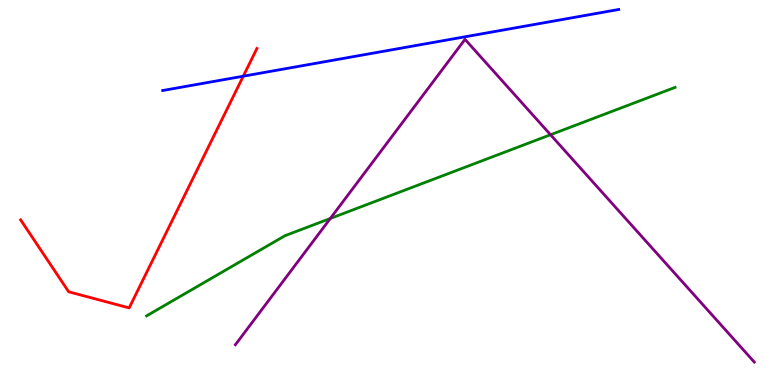[{'lines': ['blue', 'red'], 'intersections': [{'x': 3.14, 'y': 8.02}]}, {'lines': ['green', 'red'], 'intersections': []}, {'lines': ['purple', 'red'], 'intersections': []}, {'lines': ['blue', 'green'], 'intersections': []}, {'lines': ['blue', 'purple'], 'intersections': []}, {'lines': ['green', 'purple'], 'intersections': [{'x': 4.26, 'y': 4.33}, {'x': 7.1, 'y': 6.5}]}]